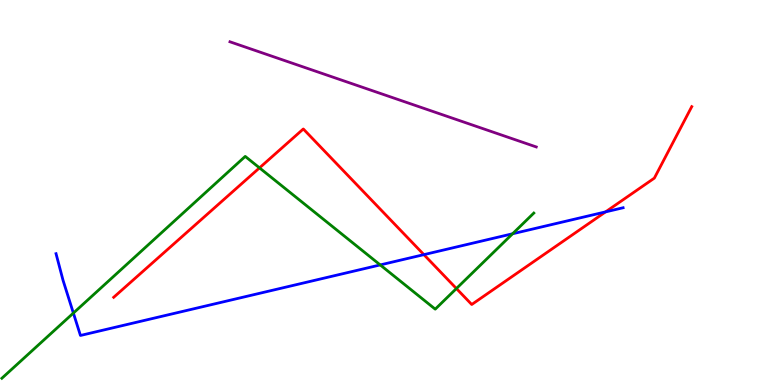[{'lines': ['blue', 'red'], 'intersections': [{'x': 5.47, 'y': 3.39}, {'x': 7.81, 'y': 4.5}]}, {'lines': ['green', 'red'], 'intersections': [{'x': 3.35, 'y': 5.64}, {'x': 5.89, 'y': 2.51}]}, {'lines': ['purple', 'red'], 'intersections': []}, {'lines': ['blue', 'green'], 'intersections': [{'x': 0.947, 'y': 1.87}, {'x': 4.91, 'y': 3.12}, {'x': 6.61, 'y': 3.93}]}, {'lines': ['blue', 'purple'], 'intersections': []}, {'lines': ['green', 'purple'], 'intersections': []}]